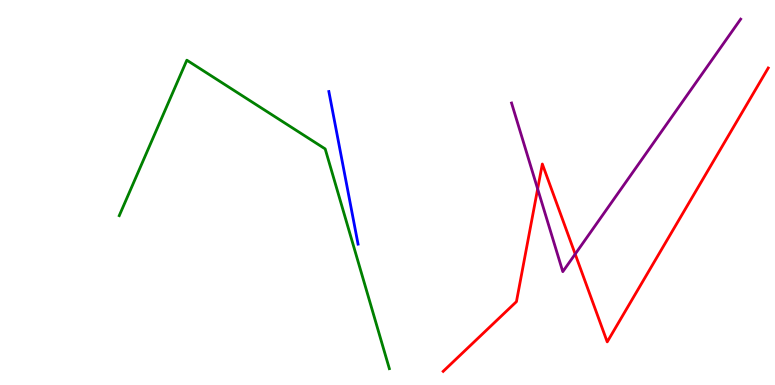[{'lines': ['blue', 'red'], 'intersections': []}, {'lines': ['green', 'red'], 'intersections': []}, {'lines': ['purple', 'red'], 'intersections': [{'x': 6.94, 'y': 5.09}, {'x': 7.42, 'y': 3.4}]}, {'lines': ['blue', 'green'], 'intersections': []}, {'lines': ['blue', 'purple'], 'intersections': []}, {'lines': ['green', 'purple'], 'intersections': []}]